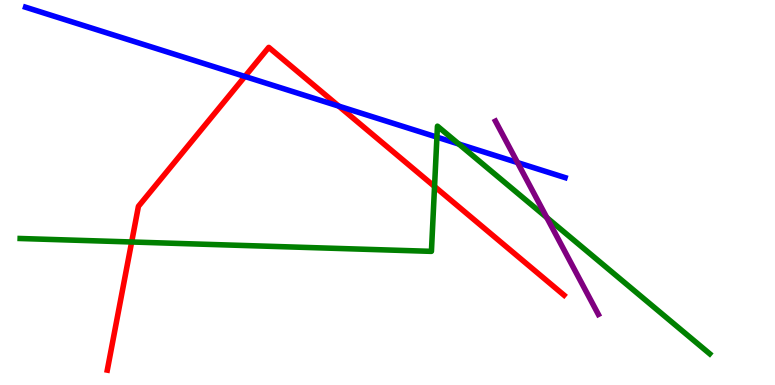[{'lines': ['blue', 'red'], 'intersections': [{'x': 3.16, 'y': 8.01}, {'x': 4.37, 'y': 7.24}]}, {'lines': ['green', 'red'], 'intersections': [{'x': 1.7, 'y': 3.71}, {'x': 5.61, 'y': 5.16}]}, {'lines': ['purple', 'red'], 'intersections': []}, {'lines': ['blue', 'green'], 'intersections': [{'x': 5.64, 'y': 6.44}, {'x': 5.92, 'y': 6.26}]}, {'lines': ['blue', 'purple'], 'intersections': [{'x': 6.68, 'y': 5.78}]}, {'lines': ['green', 'purple'], 'intersections': [{'x': 7.06, 'y': 4.35}]}]